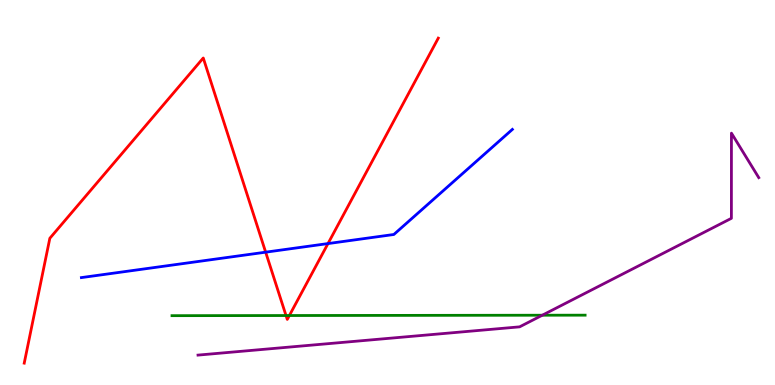[{'lines': ['blue', 'red'], 'intersections': [{'x': 3.43, 'y': 3.45}, {'x': 4.23, 'y': 3.67}]}, {'lines': ['green', 'red'], 'intersections': [{'x': 3.69, 'y': 1.8}, {'x': 3.73, 'y': 1.8}]}, {'lines': ['purple', 'red'], 'intersections': []}, {'lines': ['blue', 'green'], 'intersections': []}, {'lines': ['blue', 'purple'], 'intersections': []}, {'lines': ['green', 'purple'], 'intersections': [{'x': 7.0, 'y': 1.81}]}]